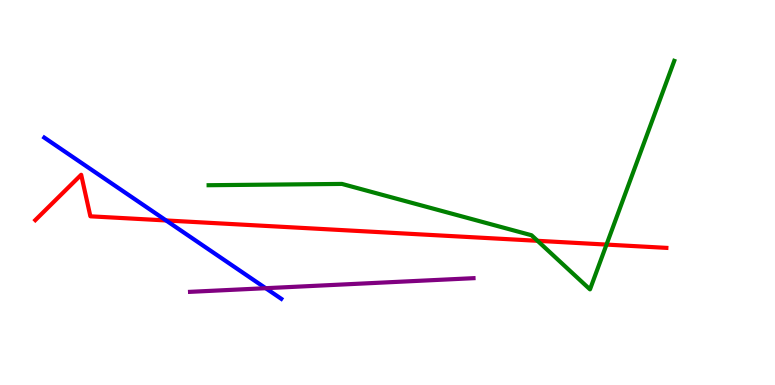[{'lines': ['blue', 'red'], 'intersections': [{'x': 2.14, 'y': 4.27}]}, {'lines': ['green', 'red'], 'intersections': [{'x': 6.94, 'y': 3.75}, {'x': 7.83, 'y': 3.65}]}, {'lines': ['purple', 'red'], 'intersections': []}, {'lines': ['blue', 'green'], 'intersections': []}, {'lines': ['blue', 'purple'], 'intersections': [{'x': 3.43, 'y': 2.51}]}, {'lines': ['green', 'purple'], 'intersections': []}]